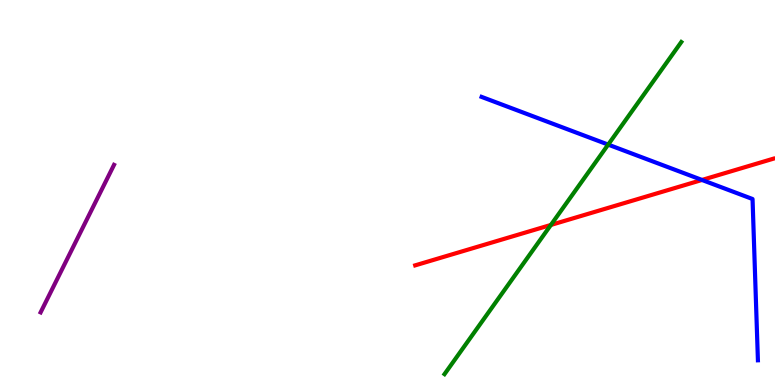[{'lines': ['blue', 'red'], 'intersections': [{'x': 9.06, 'y': 5.33}]}, {'lines': ['green', 'red'], 'intersections': [{'x': 7.11, 'y': 4.16}]}, {'lines': ['purple', 'red'], 'intersections': []}, {'lines': ['blue', 'green'], 'intersections': [{'x': 7.85, 'y': 6.24}]}, {'lines': ['blue', 'purple'], 'intersections': []}, {'lines': ['green', 'purple'], 'intersections': []}]